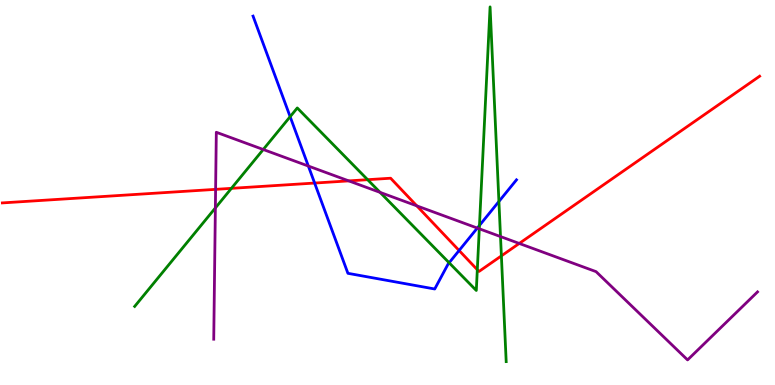[{'lines': ['blue', 'red'], 'intersections': [{'x': 4.06, 'y': 5.25}, {'x': 5.92, 'y': 3.49}]}, {'lines': ['green', 'red'], 'intersections': [{'x': 2.99, 'y': 5.11}, {'x': 4.74, 'y': 5.33}, {'x': 6.16, 'y': 2.99}, {'x': 6.47, 'y': 3.35}]}, {'lines': ['purple', 'red'], 'intersections': [{'x': 2.78, 'y': 5.08}, {'x': 4.5, 'y': 5.3}, {'x': 5.38, 'y': 4.65}, {'x': 6.7, 'y': 3.68}]}, {'lines': ['blue', 'green'], 'intersections': [{'x': 3.74, 'y': 6.97}, {'x': 5.8, 'y': 3.17}, {'x': 6.19, 'y': 4.14}, {'x': 6.44, 'y': 4.77}]}, {'lines': ['blue', 'purple'], 'intersections': [{'x': 3.98, 'y': 5.69}, {'x': 6.16, 'y': 4.08}]}, {'lines': ['green', 'purple'], 'intersections': [{'x': 2.78, 'y': 4.6}, {'x': 3.4, 'y': 6.12}, {'x': 4.9, 'y': 5.0}, {'x': 6.18, 'y': 4.06}, {'x': 6.46, 'y': 3.86}]}]